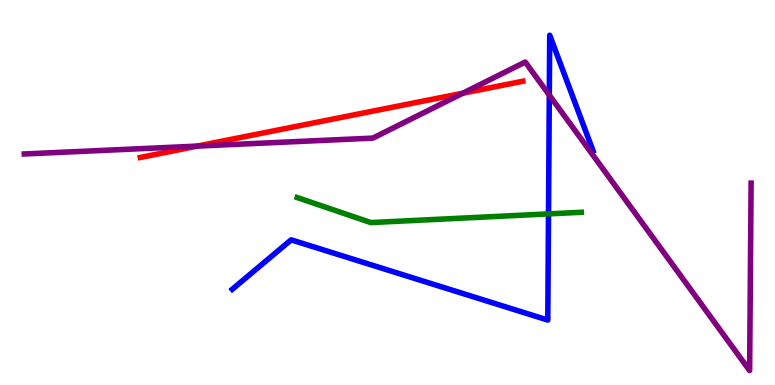[{'lines': ['blue', 'red'], 'intersections': []}, {'lines': ['green', 'red'], 'intersections': []}, {'lines': ['purple', 'red'], 'intersections': [{'x': 2.55, 'y': 6.21}, {'x': 5.97, 'y': 7.58}]}, {'lines': ['blue', 'green'], 'intersections': [{'x': 7.08, 'y': 4.44}]}, {'lines': ['blue', 'purple'], 'intersections': [{'x': 7.09, 'y': 7.53}]}, {'lines': ['green', 'purple'], 'intersections': []}]